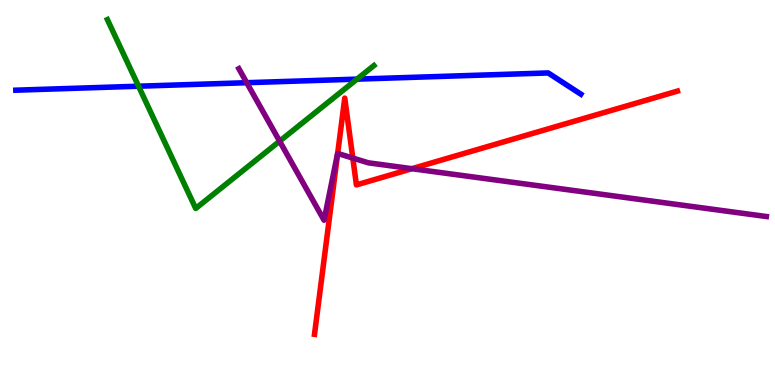[{'lines': ['blue', 'red'], 'intersections': []}, {'lines': ['green', 'red'], 'intersections': []}, {'lines': ['purple', 'red'], 'intersections': [{'x': 4.36, 'y': 6.01}, {'x': 4.55, 'y': 5.89}, {'x': 5.31, 'y': 5.62}]}, {'lines': ['blue', 'green'], 'intersections': [{'x': 1.79, 'y': 7.76}, {'x': 4.61, 'y': 7.94}]}, {'lines': ['blue', 'purple'], 'intersections': [{'x': 3.18, 'y': 7.85}]}, {'lines': ['green', 'purple'], 'intersections': [{'x': 3.61, 'y': 6.33}]}]